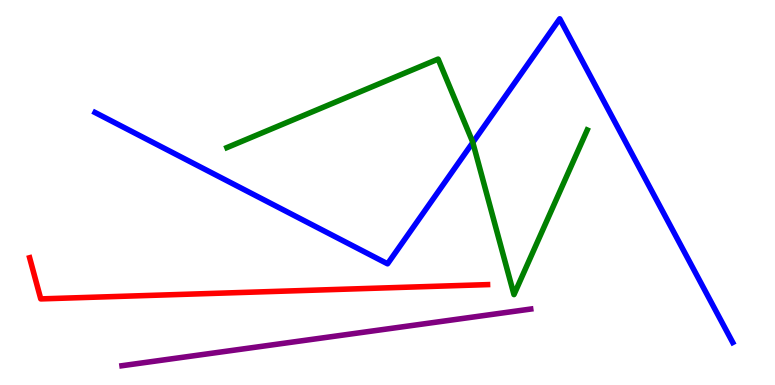[{'lines': ['blue', 'red'], 'intersections': []}, {'lines': ['green', 'red'], 'intersections': []}, {'lines': ['purple', 'red'], 'intersections': []}, {'lines': ['blue', 'green'], 'intersections': [{'x': 6.1, 'y': 6.3}]}, {'lines': ['blue', 'purple'], 'intersections': []}, {'lines': ['green', 'purple'], 'intersections': []}]